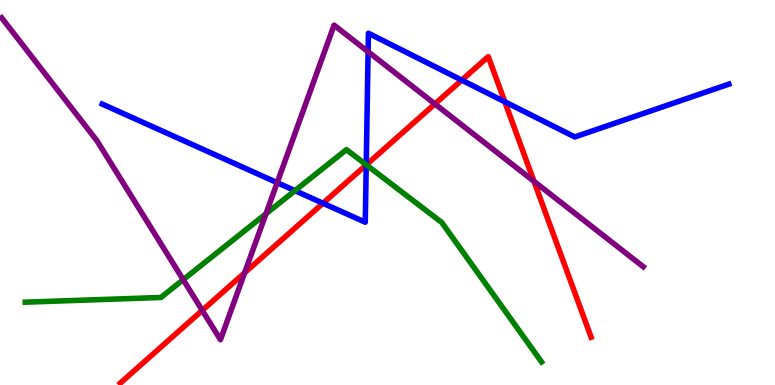[{'lines': ['blue', 'red'], 'intersections': [{'x': 4.17, 'y': 4.72}, {'x': 4.73, 'y': 5.72}, {'x': 5.96, 'y': 7.92}, {'x': 6.51, 'y': 7.36}]}, {'lines': ['green', 'red'], 'intersections': [{'x': 4.73, 'y': 5.72}]}, {'lines': ['purple', 'red'], 'intersections': [{'x': 2.61, 'y': 1.94}, {'x': 3.16, 'y': 2.92}, {'x': 5.61, 'y': 7.3}, {'x': 6.89, 'y': 5.29}]}, {'lines': ['blue', 'green'], 'intersections': [{'x': 3.81, 'y': 5.05}, {'x': 4.73, 'y': 5.72}]}, {'lines': ['blue', 'purple'], 'intersections': [{'x': 3.58, 'y': 5.26}, {'x': 4.75, 'y': 8.66}]}, {'lines': ['green', 'purple'], 'intersections': [{'x': 2.36, 'y': 2.74}, {'x': 3.43, 'y': 4.45}]}]